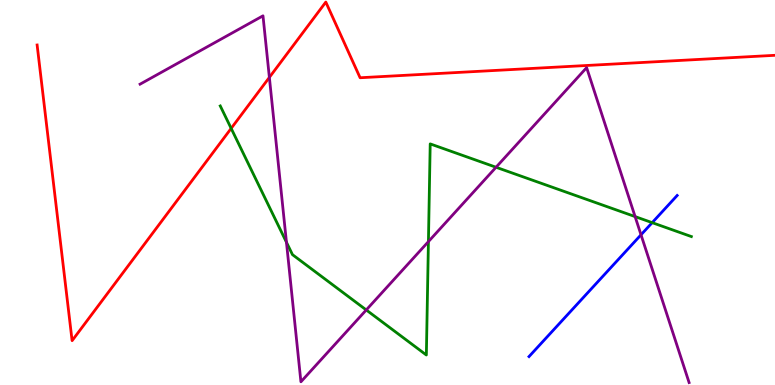[{'lines': ['blue', 'red'], 'intersections': []}, {'lines': ['green', 'red'], 'intersections': [{'x': 2.98, 'y': 6.67}]}, {'lines': ['purple', 'red'], 'intersections': [{'x': 3.48, 'y': 7.99}]}, {'lines': ['blue', 'green'], 'intersections': [{'x': 8.42, 'y': 4.22}]}, {'lines': ['blue', 'purple'], 'intersections': [{'x': 8.27, 'y': 3.9}]}, {'lines': ['green', 'purple'], 'intersections': [{'x': 3.7, 'y': 3.71}, {'x': 4.73, 'y': 1.95}, {'x': 5.53, 'y': 3.72}, {'x': 6.4, 'y': 5.66}, {'x': 8.19, 'y': 4.37}]}]